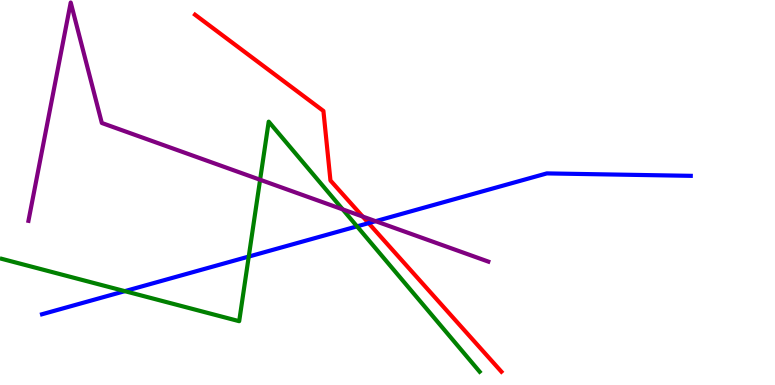[{'lines': ['blue', 'red'], 'intersections': [{'x': 4.76, 'y': 4.2}]}, {'lines': ['green', 'red'], 'intersections': []}, {'lines': ['purple', 'red'], 'intersections': [{'x': 4.68, 'y': 4.38}]}, {'lines': ['blue', 'green'], 'intersections': [{'x': 1.61, 'y': 2.44}, {'x': 3.21, 'y': 3.34}, {'x': 4.61, 'y': 4.12}]}, {'lines': ['blue', 'purple'], 'intersections': [{'x': 4.85, 'y': 4.26}]}, {'lines': ['green', 'purple'], 'intersections': [{'x': 3.36, 'y': 5.33}, {'x': 4.42, 'y': 4.56}]}]